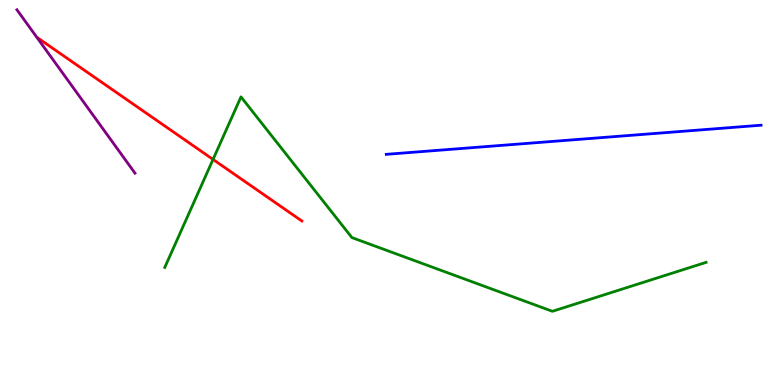[{'lines': ['blue', 'red'], 'intersections': []}, {'lines': ['green', 'red'], 'intersections': [{'x': 2.75, 'y': 5.86}]}, {'lines': ['purple', 'red'], 'intersections': []}, {'lines': ['blue', 'green'], 'intersections': []}, {'lines': ['blue', 'purple'], 'intersections': []}, {'lines': ['green', 'purple'], 'intersections': []}]